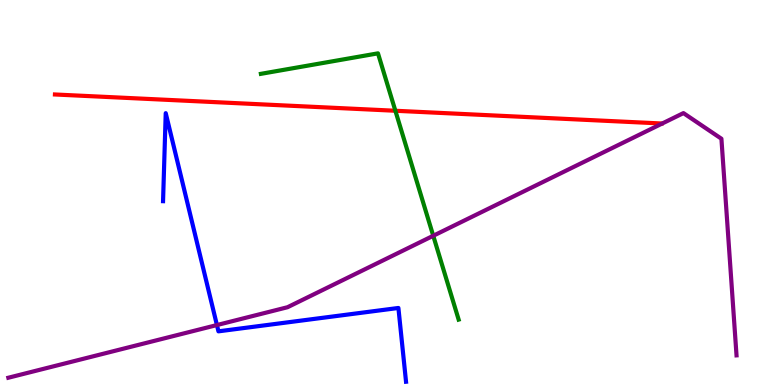[{'lines': ['blue', 'red'], 'intersections': []}, {'lines': ['green', 'red'], 'intersections': [{'x': 5.1, 'y': 7.12}]}, {'lines': ['purple', 'red'], 'intersections': []}, {'lines': ['blue', 'green'], 'intersections': []}, {'lines': ['blue', 'purple'], 'intersections': [{'x': 2.8, 'y': 1.56}]}, {'lines': ['green', 'purple'], 'intersections': [{'x': 5.59, 'y': 3.88}]}]